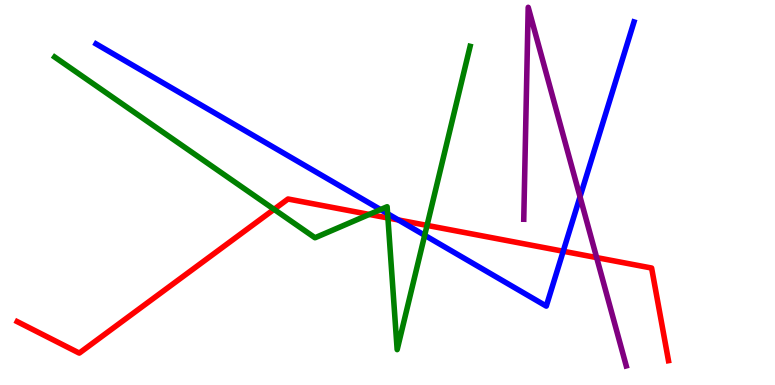[{'lines': ['blue', 'red'], 'intersections': [{'x': 5.14, 'y': 4.29}, {'x': 7.27, 'y': 3.47}]}, {'lines': ['green', 'red'], 'intersections': [{'x': 3.54, 'y': 4.56}, {'x': 4.76, 'y': 4.43}, {'x': 5.01, 'y': 4.34}, {'x': 5.51, 'y': 4.15}]}, {'lines': ['purple', 'red'], 'intersections': [{'x': 7.7, 'y': 3.31}]}, {'lines': ['blue', 'green'], 'intersections': [{'x': 4.91, 'y': 4.56}, {'x': 5.0, 'y': 4.45}, {'x': 5.48, 'y': 3.89}]}, {'lines': ['blue', 'purple'], 'intersections': [{'x': 7.48, 'y': 4.89}]}, {'lines': ['green', 'purple'], 'intersections': []}]